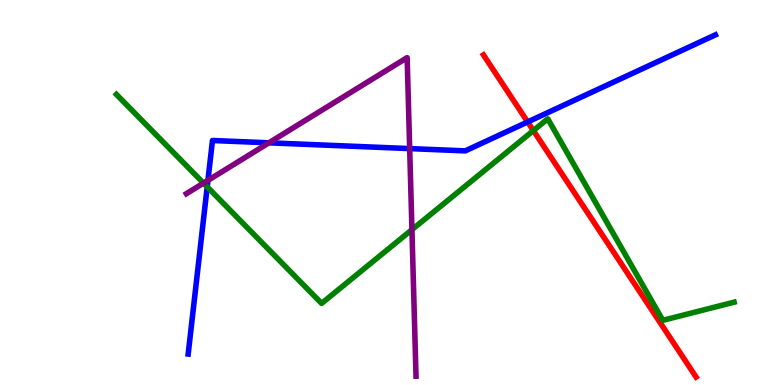[{'lines': ['blue', 'red'], 'intersections': [{'x': 6.81, 'y': 6.83}]}, {'lines': ['green', 'red'], 'intersections': [{'x': 6.88, 'y': 6.61}]}, {'lines': ['purple', 'red'], 'intersections': []}, {'lines': ['blue', 'green'], 'intersections': [{'x': 2.67, 'y': 5.15}]}, {'lines': ['blue', 'purple'], 'intersections': [{'x': 2.68, 'y': 5.31}, {'x': 3.47, 'y': 6.29}, {'x': 5.29, 'y': 6.14}]}, {'lines': ['green', 'purple'], 'intersections': [{'x': 2.63, 'y': 5.24}, {'x': 5.32, 'y': 4.03}]}]